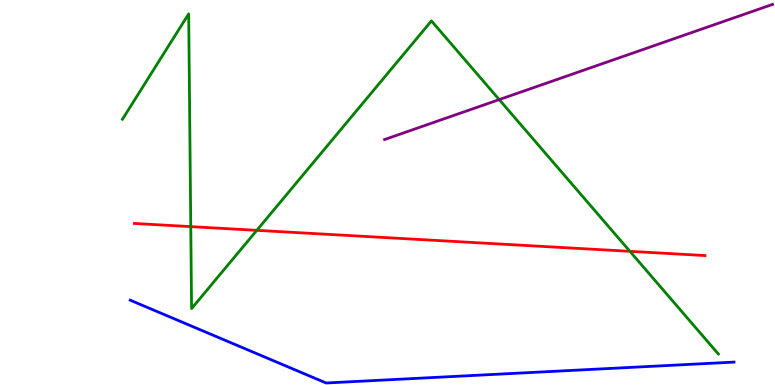[{'lines': ['blue', 'red'], 'intersections': []}, {'lines': ['green', 'red'], 'intersections': [{'x': 2.46, 'y': 4.11}, {'x': 3.31, 'y': 4.02}, {'x': 8.13, 'y': 3.47}]}, {'lines': ['purple', 'red'], 'intersections': []}, {'lines': ['blue', 'green'], 'intersections': []}, {'lines': ['blue', 'purple'], 'intersections': []}, {'lines': ['green', 'purple'], 'intersections': [{'x': 6.44, 'y': 7.41}]}]